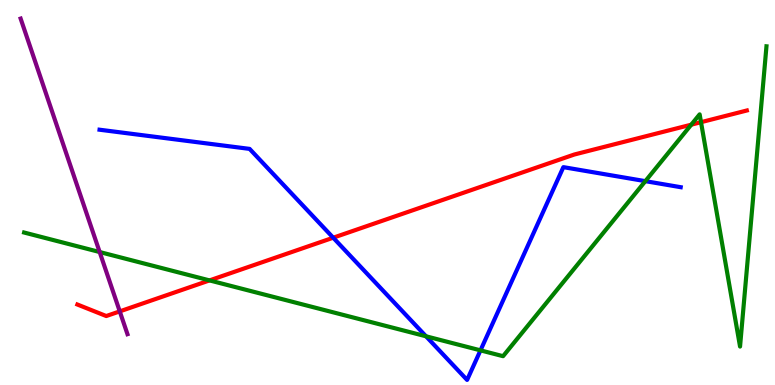[{'lines': ['blue', 'red'], 'intersections': [{'x': 4.3, 'y': 3.83}]}, {'lines': ['green', 'red'], 'intersections': [{'x': 2.7, 'y': 2.72}, {'x': 8.92, 'y': 6.76}, {'x': 9.05, 'y': 6.83}]}, {'lines': ['purple', 'red'], 'intersections': [{'x': 1.55, 'y': 1.91}]}, {'lines': ['blue', 'green'], 'intersections': [{'x': 5.5, 'y': 1.27}, {'x': 6.2, 'y': 0.9}, {'x': 8.33, 'y': 5.29}]}, {'lines': ['blue', 'purple'], 'intersections': []}, {'lines': ['green', 'purple'], 'intersections': [{'x': 1.29, 'y': 3.45}]}]